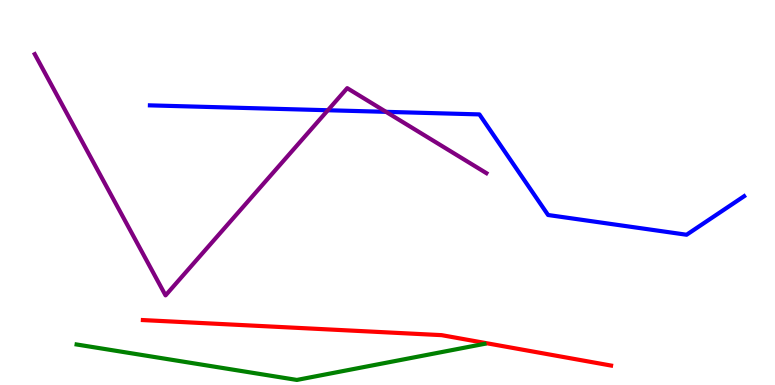[{'lines': ['blue', 'red'], 'intersections': []}, {'lines': ['green', 'red'], 'intersections': []}, {'lines': ['purple', 'red'], 'intersections': []}, {'lines': ['blue', 'green'], 'intersections': []}, {'lines': ['blue', 'purple'], 'intersections': [{'x': 4.23, 'y': 7.14}, {'x': 4.98, 'y': 7.1}]}, {'lines': ['green', 'purple'], 'intersections': []}]